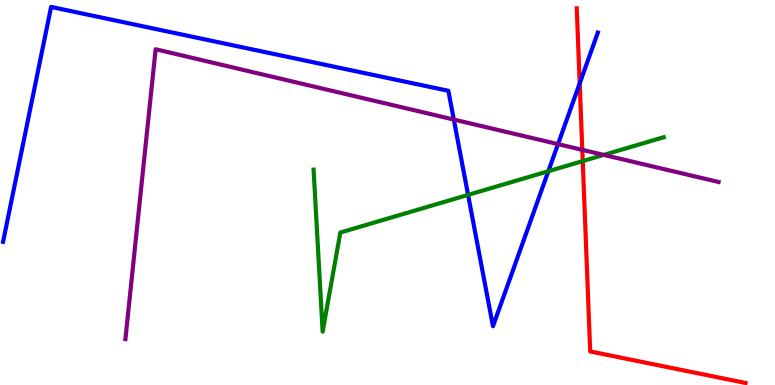[{'lines': ['blue', 'red'], 'intersections': [{'x': 7.48, 'y': 7.83}]}, {'lines': ['green', 'red'], 'intersections': [{'x': 7.52, 'y': 5.82}]}, {'lines': ['purple', 'red'], 'intersections': [{'x': 7.51, 'y': 6.11}]}, {'lines': ['blue', 'green'], 'intersections': [{'x': 6.04, 'y': 4.94}, {'x': 7.08, 'y': 5.55}]}, {'lines': ['blue', 'purple'], 'intersections': [{'x': 5.86, 'y': 6.89}, {'x': 7.2, 'y': 6.26}]}, {'lines': ['green', 'purple'], 'intersections': [{'x': 7.79, 'y': 5.98}]}]